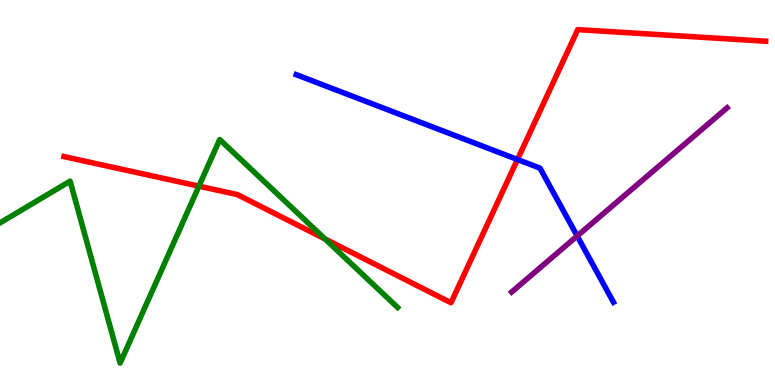[{'lines': ['blue', 'red'], 'intersections': [{'x': 6.68, 'y': 5.86}]}, {'lines': ['green', 'red'], 'intersections': [{'x': 2.57, 'y': 5.16}, {'x': 4.19, 'y': 3.79}]}, {'lines': ['purple', 'red'], 'intersections': []}, {'lines': ['blue', 'green'], 'intersections': []}, {'lines': ['blue', 'purple'], 'intersections': [{'x': 7.45, 'y': 3.87}]}, {'lines': ['green', 'purple'], 'intersections': []}]